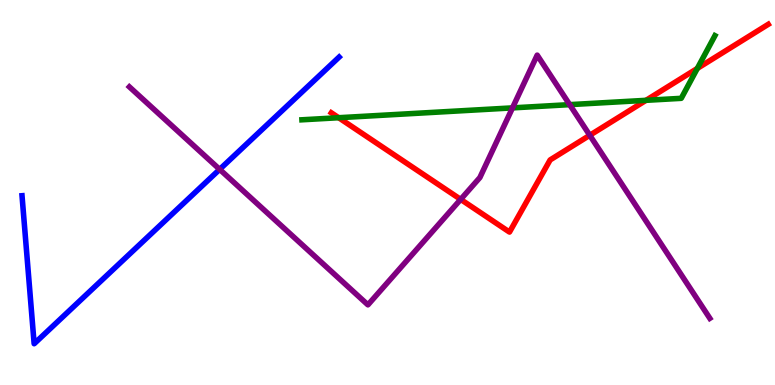[{'lines': ['blue', 'red'], 'intersections': []}, {'lines': ['green', 'red'], 'intersections': [{'x': 4.37, 'y': 6.94}, {'x': 8.34, 'y': 7.39}, {'x': 9.0, 'y': 8.22}]}, {'lines': ['purple', 'red'], 'intersections': [{'x': 5.94, 'y': 4.82}, {'x': 7.61, 'y': 6.49}]}, {'lines': ['blue', 'green'], 'intersections': []}, {'lines': ['blue', 'purple'], 'intersections': [{'x': 2.83, 'y': 5.6}]}, {'lines': ['green', 'purple'], 'intersections': [{'x': 6.61, 'y': 7.2}, {'x': 7.35, 'y': 7.28}]}]